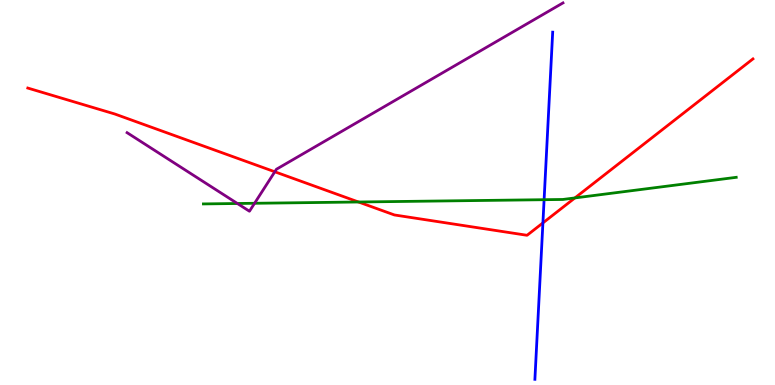[{'lines': ['blue', 'red'], 'intersections': [{'x': 7.01, 'y': 4.21}]}, {'lines': ['green', 'red'], 'intersections': [{'x': 4.63, 'y': 4.75}, {'x': 7.42, 'y': 4.86}]}, {'lines': ['purple', 'red'], 'intersections': [{'x': 3.55, 'y': 5.54}]}, {'lines': ['blue', 'green'], 'intersections': [{'x': 7.02, 'y': 4.81}]}, {'lines': ['blue', 'purple'], 'intersections': []}, {'lines': ['green', 'purple'], 'intersections': [{'x': 3.06, 'y': 4.71}, {'x': 3.28, 'y': 4.72}]}]